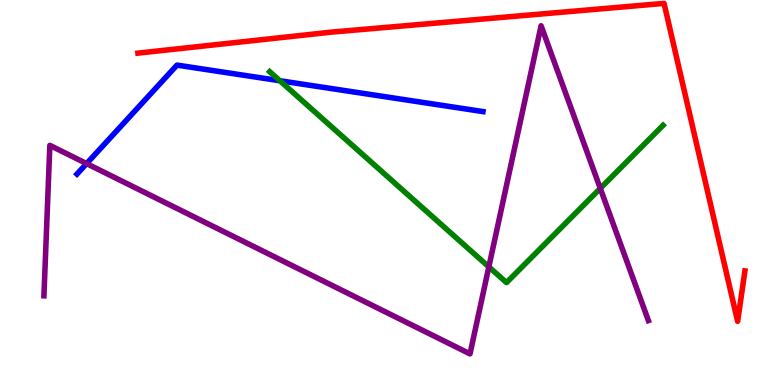[{'lines': ['blue', 'red'], 'intersections': []}, {'lines': ['green', 'red'], 'intersections': []}, {'lines': ['purple', 'red'], 'intersections': []}, {'lines': ['blue', 'green'], 'intersections': [{'x': 3.61, 'y': 7.9}]}, {'lines': ['blue', 'purple'], 'intersections': [{'x': 1.12, 'y': 5.75}]}, {'lines': ['green', 'purple'], 'intersections': [{'x': 6.31, 'y': 3.07}, {'x': 7.75, 'y': 5.11}]}]